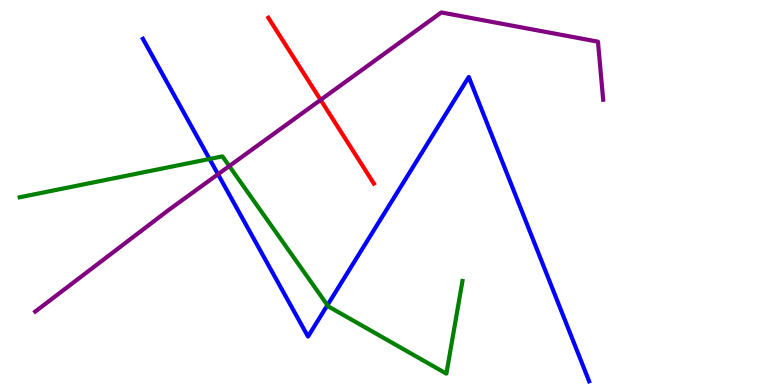[{'lines': ['blue', 'red'], 'intersections': []}, {'lines': ['green', 'red'], 'intersections': []}, {'lines': ['purple', 'red'], 'intersections': [{'x': 4.14, 'y': 7.41}]}, {'lines': ['blue', 'green'], 'intersections': [{'x': 2.7, 'y': 5.87}, {'x': 4.22, 'y': 2.07}]}, {'lines': ['blue', 'purple'], 'intersections': [{'x': 2.81, 'y': 5.47}]}, {'lines': ['green', 'purple'], 'intersections': [{'x': 2.96, 'y': 5.69}]}]